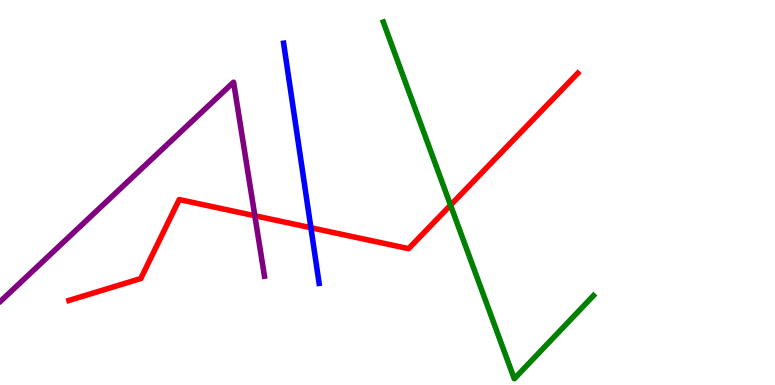[{'lines': ['blue', 'red'], 'intersections': [{'x': 4.01, 'y': 4.08}]}, {'lines': ['green', 'red'], 'intersections': [{'x': 5.81, 'y': 4.67}]}, {'lines': ['purple', 'red'], 'intersections': [{'x': 3.29, 'y': 4.4}]}, {'lines': ['blue', 'green'], 'intersections': []}, {'lines': ['blue', 'purple'], 'intersections': []}, {'lines': ['green', 'purple'], 'intersections': []}]